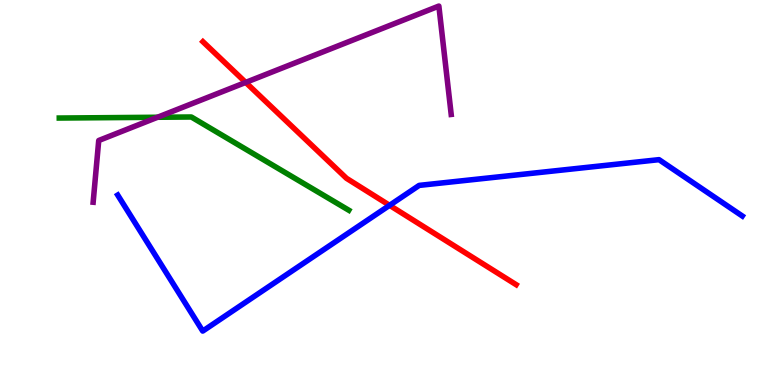[{'lines': ['blue', 'red'], 'intersections': [{'x': 5.03, 'y': 4.67}]}, {'lines': ['green', 'red'], 'intersections': []}, {'lines': ['purple', 'red'], 'intersections': [{'x': 3.17, 'y': 7.86}]}, {'lines': ['blue', 'green'], 'intersections': []}, {'lines': ['blue', 'purple'], 'intersections': []}, {'lines': ['green', 'purple'], 'intersections': [{'x': 2.03, 'y': 6.95}]}]